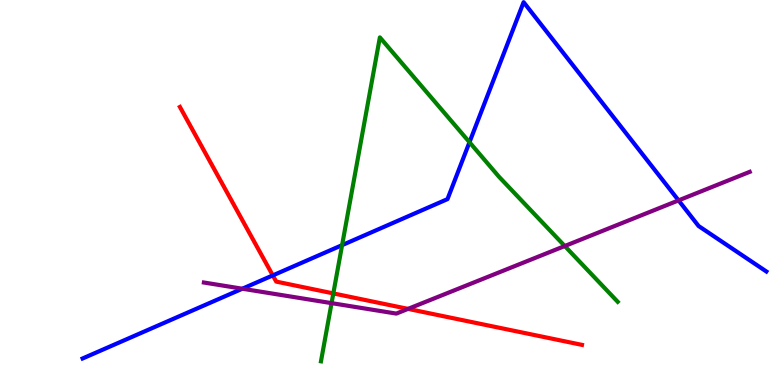[{'lines': ['blue', 'red'], 'intersections': [{'x': 3.52, 'y': 2.85}]}, {'lines': ['green', 'red'], 'intersections': [{'x': 4.3, 'y': 2.38}]}, {'lines': ['purple', 'red'], 'intersections': [{'x': 5.27, 'y': 1.98}]}, {'lines': ['blue', 'green'], 'intersections': [{'x': 4.41, 'y': 3.63}, {'x': 6.06, 'y': 6.31}]}, {'lines': ['blue', 'purple'], 'intersections': [{'x': 3.13, 'y': 2.5}, {'x': 8.76, 'y': 4.79}]}, {'lines': ['green', 'purple'], 'intersections': [{'x': 4.28, 'y': 2.13}, {'x': 7.29, 'y': 3.61}]}]